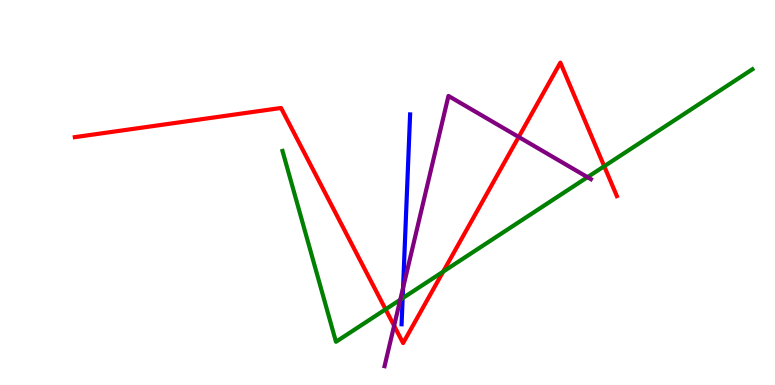[{'lines': ['blue', 'red'], 'intersections': []}, {'lines': ['green', 'red'], 'intersections': [{'x': 4.98, 'y': 1.97}, {'x': 5.72, 'y': 2.94}, {'x': 7.8, 'y': 5.68}]}, {'lines': ['purple', 'red'], 'intersections': [{'x': 5.09, 'y': 1.54}, {'x': 6.69, 'y': 6.44}]}, {'lines': ['blue', 'green'], 'intersections': [{'x': 5.2, 'y': 2.26}]}, {'lines': ['blue', 'purple'], 'intersections': [{'x': 5.2, 'y': 2.52}]}, {'lines': ['green', 'purple'], 'intersections': [{'x': 5.16, 'y': 2.22}, {'x': 7.58, 'y': 5.4}]}]